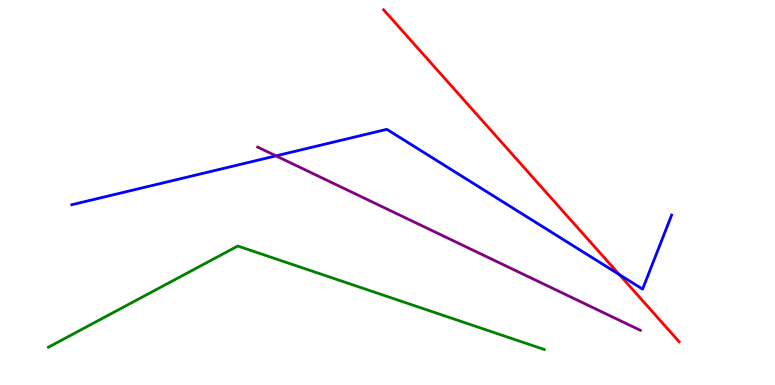[{'lines': ['blue', 'red'], 'intersections': [{'x': 7.99, 'y': 2.87}]}, {'lines': ['green', 'red'], 'intersections': []}, {'lines': ['purple', 'red'], 'intersections': []}, {'lines': ['blue', 'green'], 'intersections': []}, {'lines': ['blue', 'purple'], 'intersections': [{'x': 3.56, 'y': 5.95}]}, {'lines': ['green', 'purple'], 'intersections': []}]